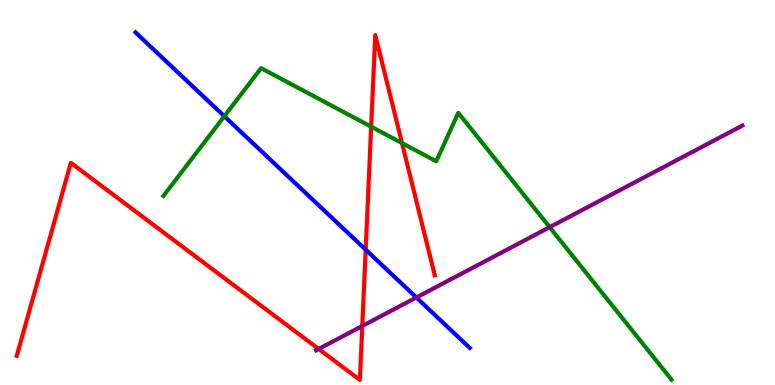[{'lines': ['blue', 'red'], 'intersections': [{'x': 4.72, 'y': 3.52}]}, {'lines': ['green', 'red'], 'intersections': [{'x': 4.79, 'y': 6.71}, {'x': 5.19, 'y': 6.28}]}, {'lines': ['purple', 'red'], 'intersections': [{'x': 4.11, 'y': 0.936}, {'x': 4.67, 'y': 1.53}]}, {'lines': ['blue', 'green'], 'intersections': [{'x': 2.89, 'y': 6.98}]}, {'lines': ['blue', 'purple'], 'intersections': [{'x': 5.37, 'y': 2.27}]}, {'lines': ['green', 'purple'], 'intersections': [{'x': 7.09, 'y': 4.1}]}]